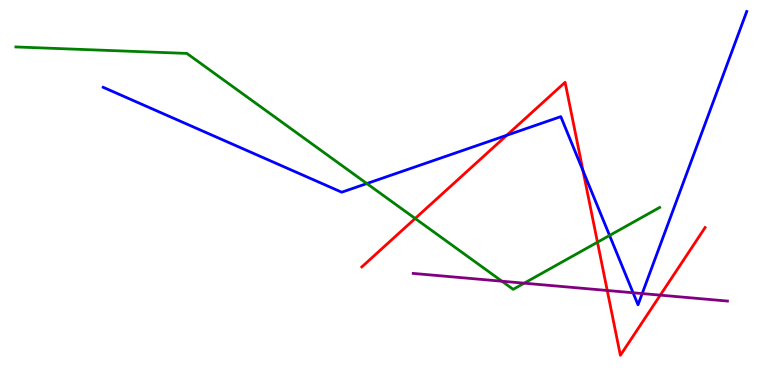[{'lines': ['blue', 'red'], 'intersections': [{'x': 6.54, 'y': 6.49}, {'x': 7.52, 'y': 5.56}]}, {'lines': ['green', 'red'], 'intersections': [{'x': 5.36, 'y': 4.33}, {'x': 7.71, 'y': 3.71}]}, {'lines': ['purple', 'red'], 'intersections': [{'x': 7.84, 'y': 2.45}, {'x': 8.52, 'y': 2.33}]}, {'lines': ['blue', 'green'], 'intersections': [{'x': 4.73, 'y': 5.23}, {'x': 7.87, 'y': 3.88}]}, {'lines': ['blue', 'purple'], 'intersections': [{'x': 8.17, 'y': 2.4}, {'x': 8.29, 'y': 2.38}]}, {'lines': ['green', 'purple'], 'intersections': [{'x': 6.48, 'y': 2.7}, {'x': 6.76, 'y': 2.64}]}]